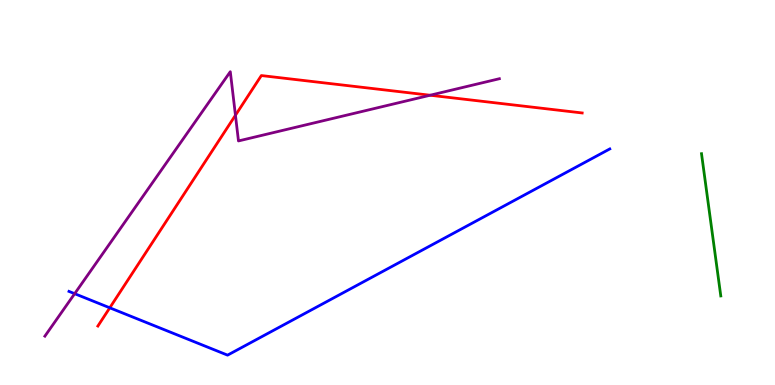[{'lines': ['blue', 'red'], 'intersections': [{'x': 1.42, 'y': 2.01}]}, {'lines': ['green', 'red'], 'intersections': []}, {'lines': ['purple', 'red'], 'intersections': [{'x': 3.04, 'y': 7.01}, {'x': 5.55, 'y': 7.53}]}, {'lines': ['blue', 'green'], 'intersections': []}, {'lines': ['blue', 'purple'], 'intersections': [{'x': 0.963, 'y': 2.37}]}, {'lines': ['green', 'purple'], 'intersections': []}]